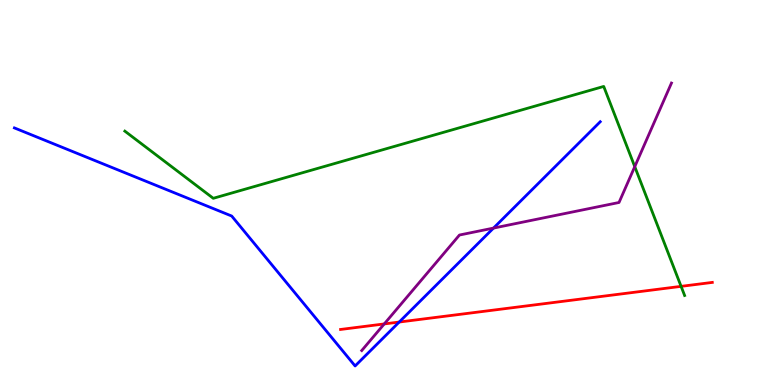[{'lines': ['blue', 'red'], 'intersections': [{'x': 5.15, 'y': 1.64}]}, {'lines': ['green', 'red'], 'intersections': [{'x': 8.79, 'y': 2.56}]}, {'lines': ['purple', 'red'], 'intersections': [{'x': 4.96, 'y': 1.59}]}, {'lines': ['blue', 'green'], 'intersections': []}, {'lines': ['blue', 'purple'], 'intersections': [{'x': 6.37, 'y': 4.08}]}, {'lines': ['green', 'purple'], 'intersections': [{'x': 8.19, 'y': 5.67}]}]